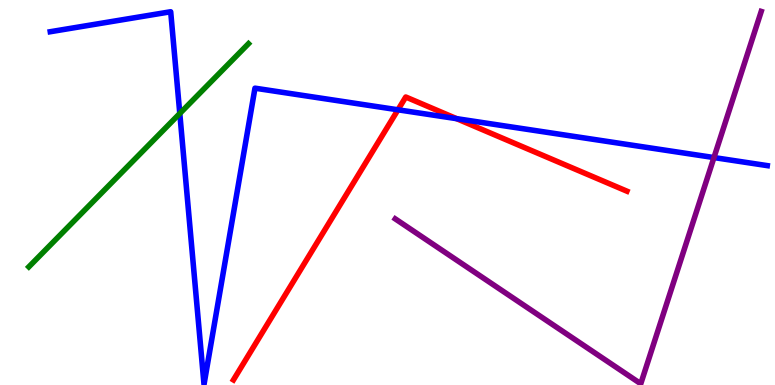[{'lines': ['blue', 'red'], 'intersections': [{'x': 5.14, 'y': 7.15}, {'x': 5.89, 'y': 6.92}]}, {'lines': ['green', 'red'], 'intersections': []}, {'lines': ['purple', 'red'], 'intersections': []}, {'lines': ['blue', 'green'], 'intersections': [{'x': 2.32, 'y': 7.05}]}, {'lines': ['blue', 'purple'], 'intersections': [{'x': 9.21, 'y': 5.91}]}, {'lines': ['green', 'purple'], 'intersections': []}]